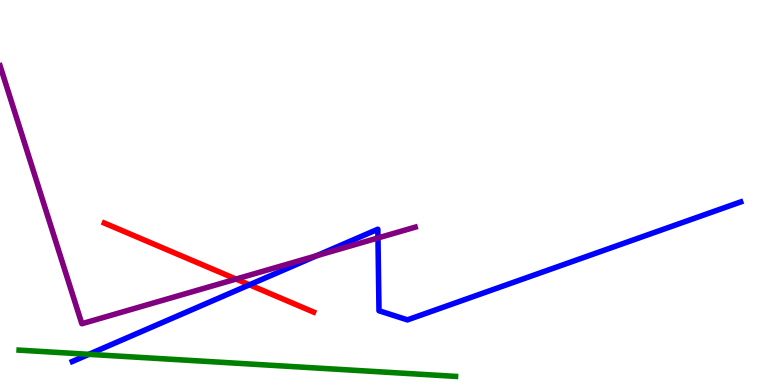[{'lines': ['blue', 'red'], 'intersections': [{'x': 3.22, 'y': 2.6}]}, {'lines': ['green', 'red'], 'intersections': []}, {'lines': ['purple', 'red'], 'intersections': [{'x': 3.05, 'y': 2.75}]}, {'lines': ['blue', 'green'], 'intersections': [{'x': 1.15, 'y': 0.797}]}, {'lines': ['blue', 'purple'], 'intersections': [{'x': 4.09, 'y': 3.36}, {'x': 4.88, 'y': 3.82}]}, {'lines': ['green', 'purple'], 'intersections': []}]